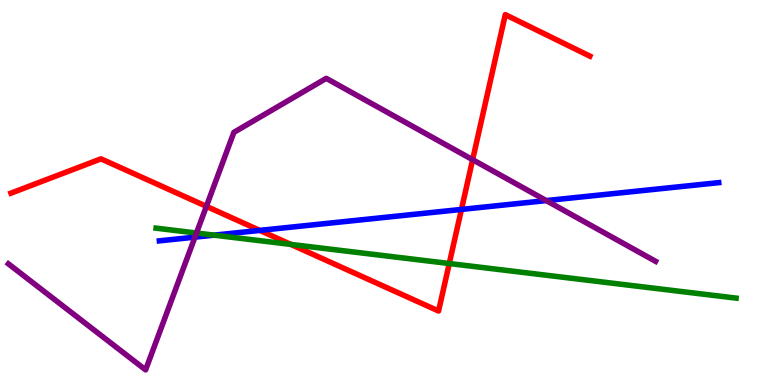[{'lines': ['blue', 'red'], 'intersections': [{'x': 3.35, 'y': 4.02}, {'x': 5.95, 'y': 4.56}]}, {'lines': ['green', 'red'], 'intersections': [{'x': 3.75, 'y': 3.65}, {'x': 5.8, 'y': 3.16}]}, {'lines': ['purple', 'red'], 'intersections': [{'x': 2.66, 'y': 4.64}, {'x': 6.1, 'y': 5.85}]}, {'lines': ['blue', 'green'], 'intersections': [{'x': 2.76, 'y': 3.89}]}, {'lines': ['blue', 'purple'], 'intersections': [{'x': 2.52, 'y': 3.84}, {'x': 7.05, 'y': 4.79}]}, {'lines': ['green', 'purple'], 'intersections': [{'x': 2.54, 'y': 3.95}]}]